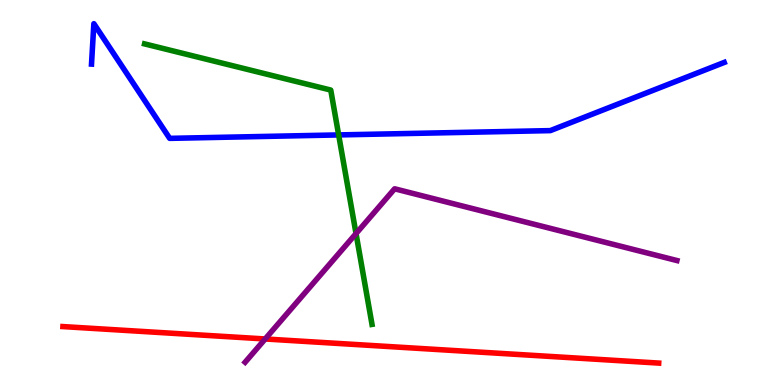[{'lines': ['blue', 'red'], 'intersections': []}, {'lines': ['green', 'red'], 'intersections': []}, {'lines': ['purple', 'red'], 'intersections': [{'x': 3.42, 'y': 1.2}]}, {'lines': ['blue', 'green'], 'intersections': [{'x': 4.37, 'y': 6.5}]}, {'lines': ['blue', 'purple'], 'intersections': []}, {'lines': ['green', 'purple'], 'intersections': [{'x': 4.59, 'y': 3.93}]}]